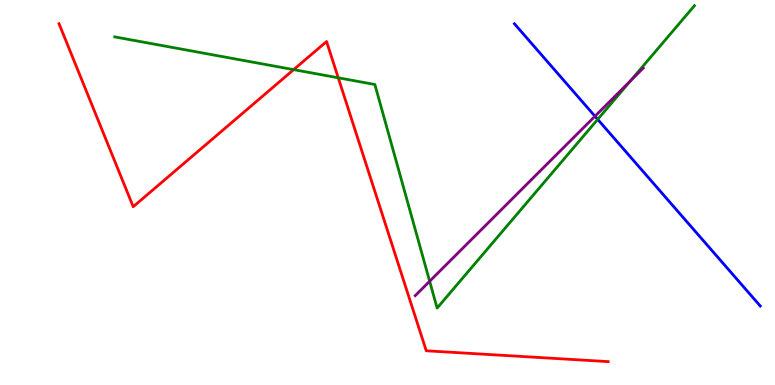[{'lines': ['blue', 'red'], 'intersections': []}, {'lines': ['green', 'red'], 'intersections': [{'x': 3.79, 'y': 8.19}, {'x': 4.36, 'y': 7.98}]}, {'lines': ['purple', 'red'], 'intersections': []}, {'lines': ['blue', 'green'], 'intersections': [{'x': 7.71, 'y': 6.9}]}, {'lines': ['blue', 'purple'], 'intersections': [{'x': 7.68, 'y': 6.98}]}, {'lines': ['green', 'purple'], 'intersections': [{'x': 5.54, 'y': 2.69}, {'x': 8.14, 'y': 7.91}]}]